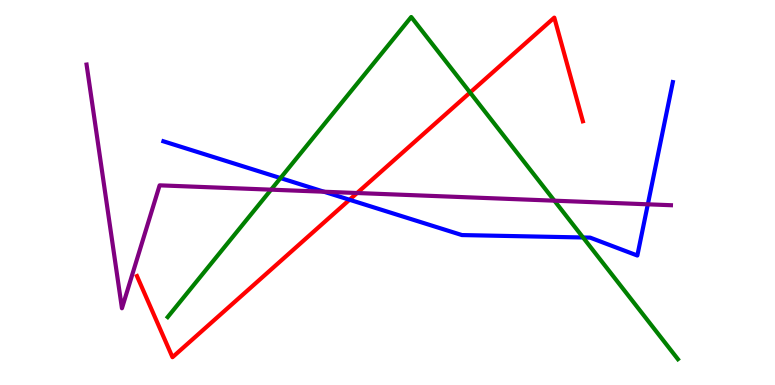[{'lines': ['blue', 'red'], 'intersections': [{'x': 4.51, 'y': 4.81}]}, {'lines': ['green', 'red'], 'intersections': [{'x': 6.07, 'y': 7.6}]}, {'lines': ['purple', 'red'], 'intersections': [{'x': 4.61, 'y': 4.99}]}, {'lines': ['blue', 'green'], 'intersections': [{'x': 3.62, 'y': 5.37}, {'x': 7.52, 'y': 3.83}]}, {'lines': ['blue', 'purple'], 'intersections': [{'x': 4.18, 'y': 5.02}, {'x': 8.36, 'y': 4.69}]}, {'lines': ['green', 'purple'], 'intersections': [{'x': 3.5, 'y': 5.07}, {'x': 7.15, 'y': 4.79}]}]